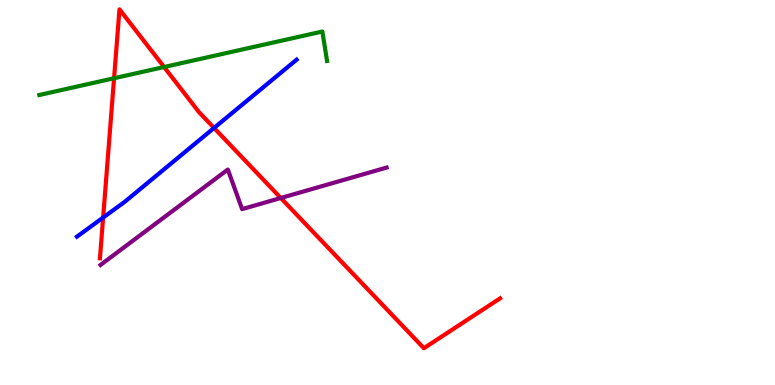[{'lines': ['blue', 'red'], 'intersections': [{'x': 1.33, 'y': 4.35}, {'x': 2.76, 'y': 6.68}]}, {'lines': ['green', 'red'], 'intersections': [{'x': 1.47, 'y': 7.97}, {'x': 2.12, 'y': 8.26}]}, {'lines': ['purple', 'red'], 'intersections': [{'x': 3.62, 'y': 4.86}]}, {'lines': ['blue', 'green'], 'intersections': []}, {'lines': ['blue', 'purple'], 'intersections': []}, {'lines': ['green', 'purple'], 'intersections': []}]